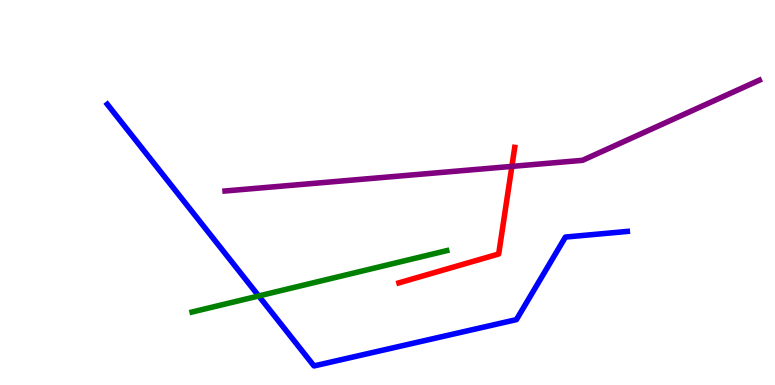[{'lines': ['blue', 'red'], 'intersections': []}, {'lines': ['green', 'red'], 'intersections': []}, {'lines': ['purple', 'red'], 'intersections': [{'x': 6.6, 'y': 5.68}]}, {'lines': ['blue', 'green'], 'intersections': [{'x': 3.34, 'y': 2.31}]}, {'lines': ['blue', 'purple'], 'intersections': []}, {'lines': ['green', 'purple'], 'intersections': []}]